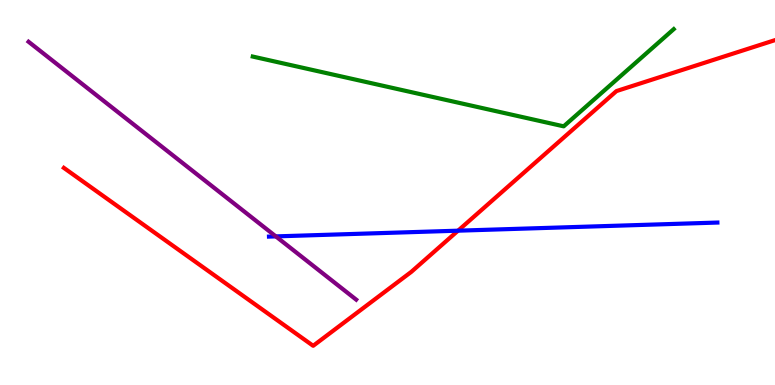[{'lines': ['blue', 'red'], 'intersections': [{'x': 5.91, 'y': 4.01}]}, {'lines': ['green', 'red'], 'intersections': []}, {'lines': ['purple', 'red'], 'intersections': []}, {'lines': ['blue', 'green'], 'intersections': []}, {'lines': ['blue', 'purple'], 'intersections': [{'x': 3.56, 'y': 3.86}]}, {'lines': ['green', 'purple'], 'intersections': []}]